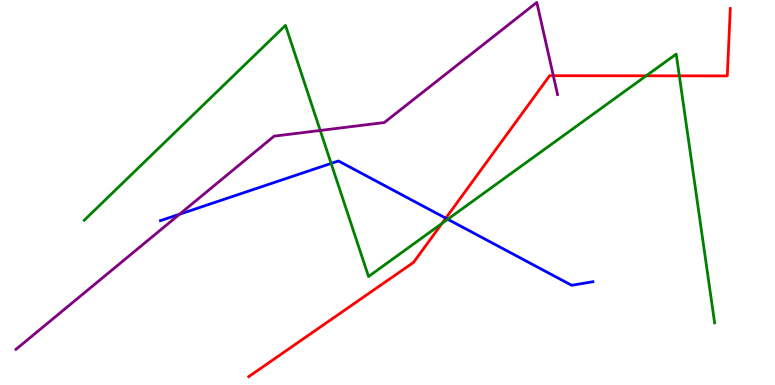[{'lines': ['blue', 'red'], 'intersections': [{'x': 5.75, 'y': 4.33}]}, {'lines': ['green', 'red'], 'intersections': [{'x': 5.7, 'y': 4.2}, {'x': 8.34, 'y': 8.03}, {'x': 8.77, 'y': 8.03}]}, {'lines': ['purple', 'red'], 'intersections': [{'x': 7.14, 'y': 8.03}]}, {'lines': ['blue', 'green'], 'intersections': [{'x': 4.27, 'y': 5.76}, {'x': 5.78, 'y': 4.31}]}, {'lines': ['blue', 'purple'], 'intersections': [{'x': 2.32, 'y': 4.44}]}, {'lines': ['green', 'purple'], 'intersections': [{'x': 4.13, 'y': 6.61}]}]